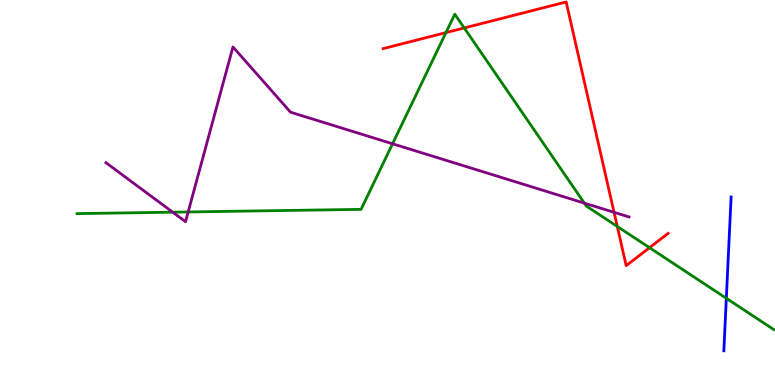[{'lines': ['blue', 'red'], 'intersections': []}, {'lines': ['green', 'red'], 'intersections': [{'x': 5.75, 'y': 9.15}, {'x': 5.99, 'y': 9.27}, {'x': 7.96, 'y': 4.12}, {'x': 8.38, 'y': 3.57}]}, {'lines': ['purple', 'red'], 'intersections': [{'x': 7.92, 'y': 4.49}]}, {'lines': ['blue', 'green'], 'intersections': [{'x': 9.37, 'y': 2.25}]}, {'lines': ['blue', 'purple'], 'intersections': []}, {'lines': ['green', 'purple'], 'intersections': [{'x': 2.23, 'y': 4.49}, {'x': 2.43, 'y': 4.49}, {'x': 5.07, 'y': 6.27}, {'x': 7.54, 'y': 4.72}]}]